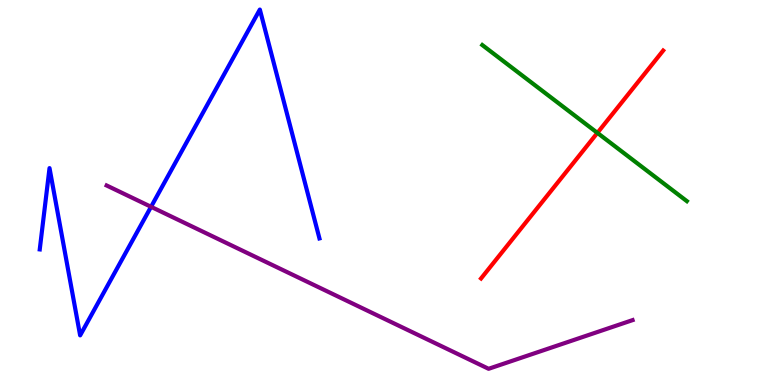[{'lines': ['blue', 'red'], 'intersections': []}, {'lines': ['green', 'red'], 'intersections': [{'x': 7.71, 'y': 6.55}]}, {'lines': ['purple', 'red'], 'intersections': []}, {'lines': ['blue', 'green'], 'intersections': []}, {'lines': ['blue', 'purple'], 'intersections': [{'x': 1.95, 'y': 4.63}]}, {'lines': ['green', 'purple'], 'intersections': []}]